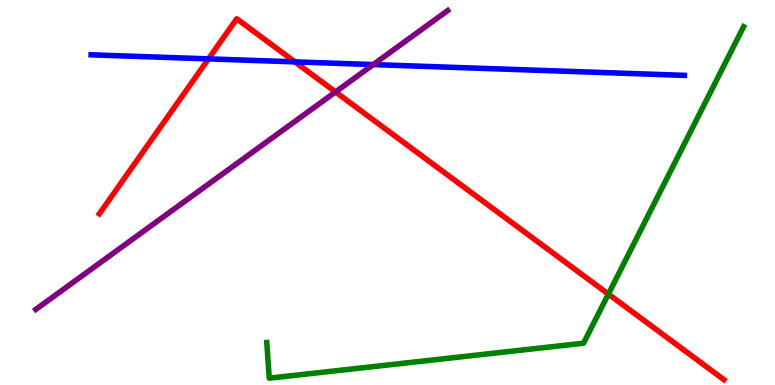[{'lines': ['blue', 'red'], 'intersections': [{'x': 2.69, 'y': 8.47}, {'x': 3.8, 'y': 8.39}]}, {'lines': ['green', 'red'], 'intersections': [{'x': 7.85, 'y': 2.36}]}, {'lines': ['purple', 'red'], 'intersections': [{'x': 4.33, 'y': 7.61}]}, {'lines': ['blue', 'green'], 'intersections': []}, {'lines': ['blue', 'purple'], 'intersections': [{'x': 4.82, 'y': 8.32}]}, {'lines': ['green', 'purple'], 'intersections': []}]